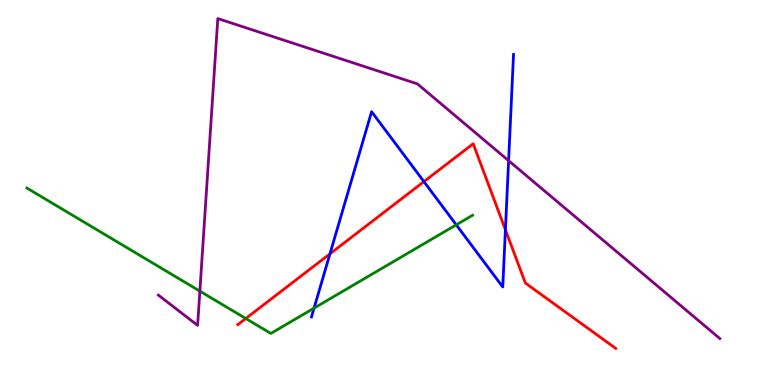[{'lines': ['blue', 'red'], 'intersections': [{'x': 4.26, 'y': 3.41}, {'x': 5.47, 'y': 5.28}, {'x': 6.52, 'y': 4.03}]}, {'lines': ['green', 'red'], 'intersections': [{'x': 3.17, 'y': 1.73}]}, {'lines': ['purple', 'red'], 'intersections': []}, {'lines': ['blue', 'green'], 'intersections': [{'x': 4.05, 'y': 2.0}, {'x': 5.89, 'y': 4.16}]}, {'lines': ['blue', 'purple'], 'intersections': [{'x': 6.56, 'y': 5.83}]}, {'lines': ['green', 'purple'], 'intersections': [{'x': 2.58, 'y': 2.44}]}]